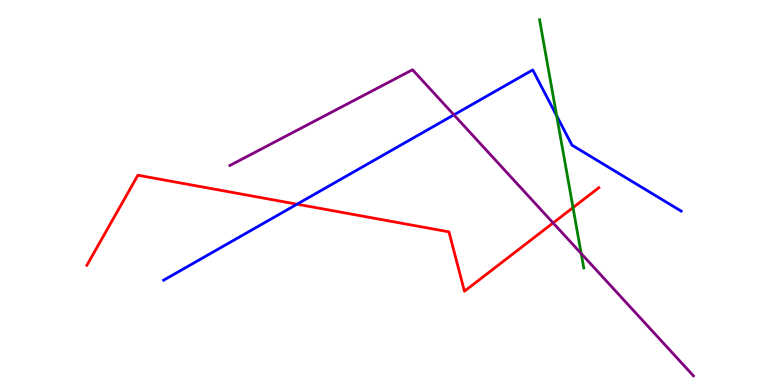[{'lines': ['blue', 'red'], 'intersections': [{'x': 3.83, 'y': 4.7}]}, {'lines': ['green', 'red'], 'intersections': [{'x': 7.39, 'y': 4.61}]}, {'lines': ['purple', 'red'], 'intersections': [{'x': 7.14, 'y': 4.21}]}, {'lines': ['blue', 'green'], 'intersections': [{'x': 7.18, 'y': 6.99}]}, {'lines': ['blue', 'purple'], 'intersections': [{'x': 5.86, 'y': 7.02}]}, {'lines': ['green', 'purple'], 'intersections': [{'x': 7.5, 'y': 3.41}]}]